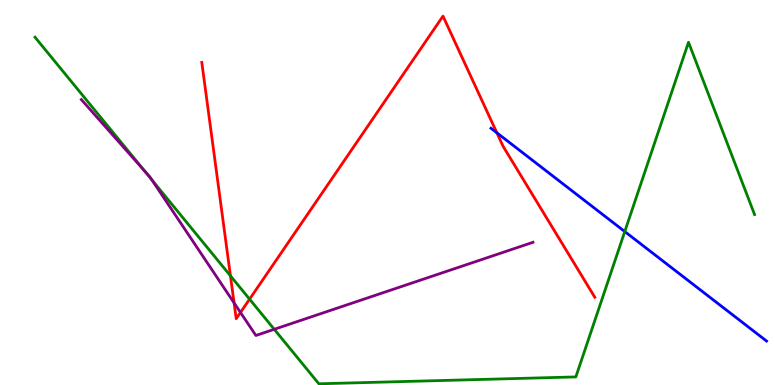[{'lines': ['blue', 'red'], 'intersections': [{'x': 6.41, 'y': 6.55}]}, {'lines': ['green', 'red'], 'intersections': [{'x': 2.97, 'y': 2.84}, {'x': 3.22, 'y': 2.23}]}, {'lines': ['purple', 'red'], 'intersections': [{'x': 3.02, 'y': 2.13}, {'x': 3.1, 'y': 1.88}]}, {'lines': ['blue', 'green'], 'intersections': [{'x': 8.06, 'y': 3.99}]}, {'lines': ['blue', 'purple'], 'intersections': []}, {'lines': ['green', 'purple'], 'intersections': [{'x': 1.86, 'y': 5.57}, {'x': 1.96, 'y': 5.33}, {'x': 3.54, 'y': 1.45}]}]